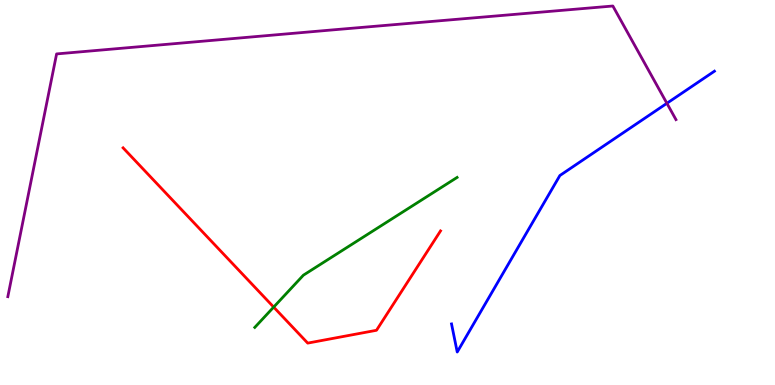[{'lines': ['blue', 'red'], 'intersections': []}, {'lines': ['green', 'red'], 'intersections': [{'x': 3.53, 'y': 2.02}]}, {'lines': ['purple', 'red'], 'intersections': []}, {'lines': ['blue', 'green'], 'intersections': []}, {'lines': ['blue', 'purple'], 'intersections': [{'x': 8.61, 'y': 7.32}]}, {'lines': ['green', 'purple'], 'intersections': []}]